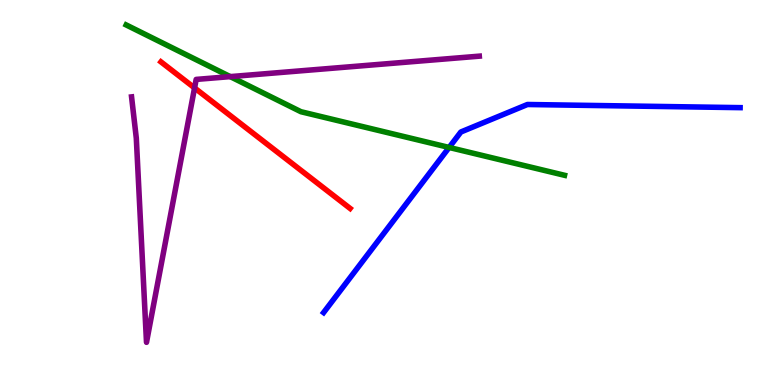[{'lines': ['blue', 'red'], 'intersections': []}, {'lines': ['green', 'red'], 'intersections': []}, {'lines': ['purple', 'red'], 'intersections': [{'x': 2.51, 'y': 7.72}]}, {'lines': ['blue', 'green'], 'intersections': [{'x': 5.79, 'y': 6.17}]}, {'lines': ['blue', 'purple'], 'intersections': []}, {'lines': ['green', 'purple'], 'intersections': [{'x': 2.97, 'y': 8.01}]}]